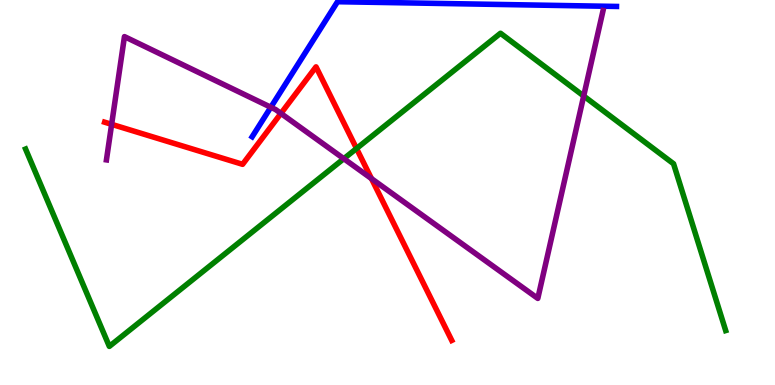[{'lines': ['blue', 'red'], 'intersections': []}, {'lines': ['green', 'red'], 'intersections': [{'x': 4.6, 'y': 6.14}]}, {'lines': ['purple', 'red'], 'intersections': [{'x': 1.44, 'y': 6.77}, {'x': 3.62, 'y': 7.05}, {'x': 4.79, 'y': 5.36}]}, {'lines': ['blue', 'green'], 'intersections': []}, {'lines': ['blue', 'purple'], 'intersections': [{'x': 3.49, 'y': 7.21}]}, {'lines': ['green', 'purple'], 'intersections': [{'x': 4.44, 'y': 5.88}, {'x': 7.53, 'y': 7.51}]}]